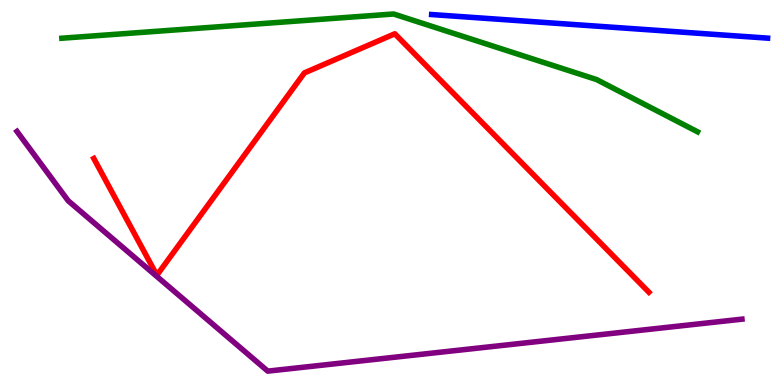[{'lines': ['blue', 'red'], 'intersections': []}, {'lines': ['green', 'red'], 'intersections': []}, {'lines': ['purple', 'red'], 'intersections': []}, {'lines': ['blue', 'green'], 'intersections': []}, {'lines': ['blue', 'purple'], 'intersections': []}, {'lines': ['green', 'purple'], 'intersections': []}]